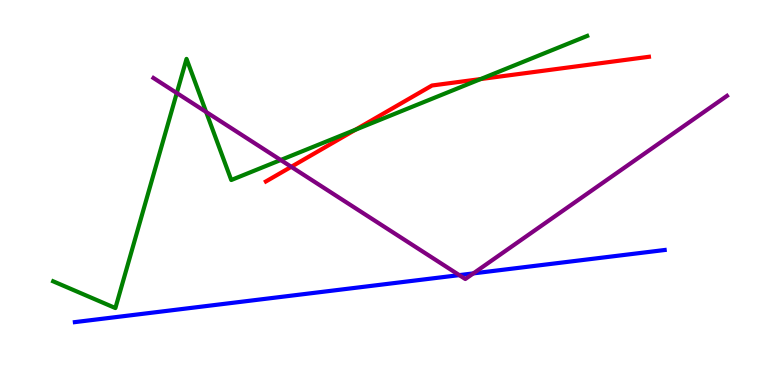[{'lines': ['blue', 'red'], 'intersections': []}, {'lines': ['green', 'red'], 'intersections': [{'x': 4.59, 'y': 6.63}, {'x': 6.2, 'y': 7.95}]}, {'lines': ['purple', 'red'], 'intersections': [{'x': 3.76, 'y': 5.67}]}, {'lines': ['blue', 'green'], 'intersections': []}, {'lines': ['blue', 'purple'], 'intersections': [{'x': 5.93, 'y': 2.85}, {'x': 6.11, 'y': 2.9}]}, {'lines': ['green', 'purple'], 'intersections': [{'x': 2.28, 'y': 7.58}, {'x': 2.66, 'y': 7.09}, {'x': 3.62, 'y': 5.84}]}]